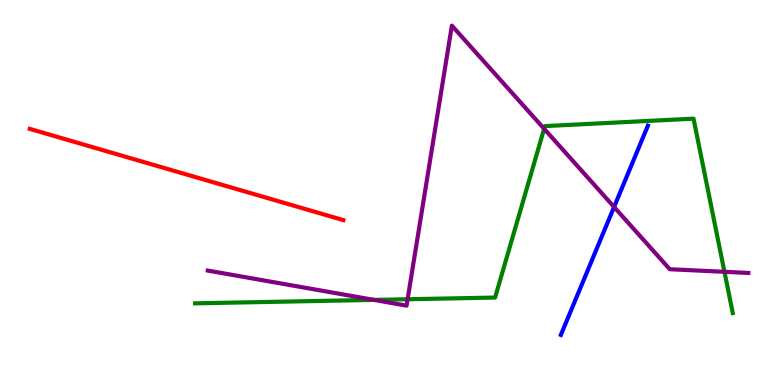[{'lines': ['blue', 'red'], 'intersections': []}, {'lines': ['green', 'red'], 'intersections': []}, {'lines': ['purple', 'red'], 'intersections': []}, {'lines': ['blue', 'green'], 'intersections': []}, {'lines': ['blue', 'purple'], 'intersections': [{'x': 7.92, 'y': 4.62}]}, {'lines': ['green', 'purple'], 'intersections': [{'x': 4.83, 'y': 2.21}, {'x': 5.26, 'y': 2.23}, {'x': 7.02, 'y': 6.66}, {'x': 9.35, 'y': 2.94}]}]